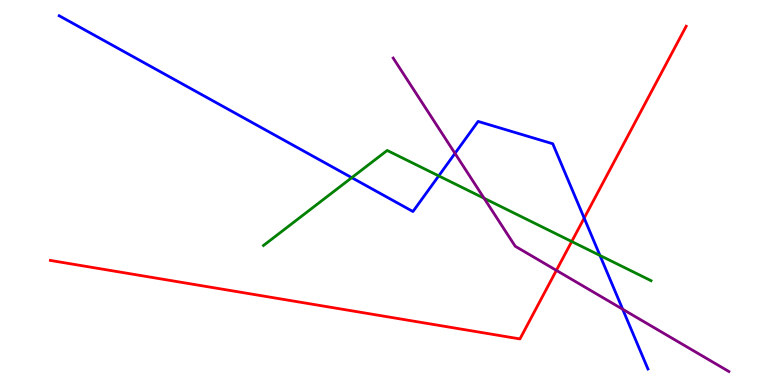[{'lines': ['blue', 'red'], 'intersections': [{'x': 7.54, 'y': 4.34}]}, {'lines': ['green', 'red'], 'intersections': [{'x': 7.38, 'y': 3.73}]}, {'lines': ['purple', 'red'], 'intersections': [{'x': 7.18, 'y': 2.98}]}, {'lines': ['blue', 'green'], 'intersections': [{'x': 4.54, 'y': 5.39}, {'x': 5.66, 'y': 5.43}, {'x': 7.74, 'y': 3.36}]}, {'lines': ['blue', 'purple'], 'intersections': [{'x': 5.87, 'y': 6.02}, {'x': 8.03, 'y': 1.97}]}, {'lines': ['green', 'purple'], 'intersections': [{'x': 6.25, 'y': 4.85}]}]